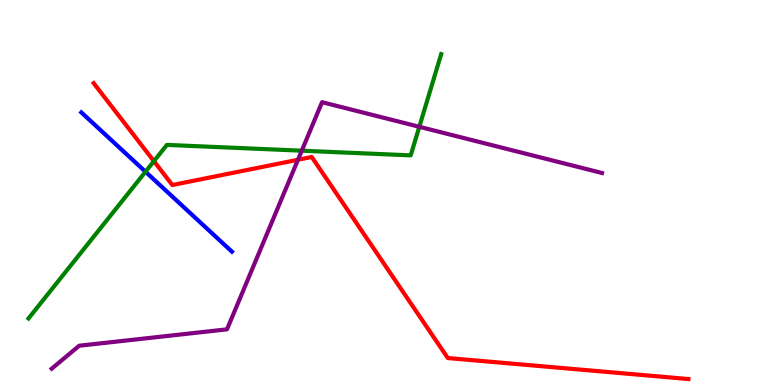[{'lines': ['blue', 'red'], 'intersections': []}, {'lines': ['green', 'red'], 'intersections': [{'x': 1.99, 'y': 5.81}]}, {'lines': ['purple', 'red'], 'intersections': [{'x': 3.84, 'y': 5.85}]}, {'lines': ['blue', 'green'], 'intersections': [{'x': 1.88, 'y': 5.54}]}, {'lines': ['blue', 'purple'], 'intersections': []}, {'lines': ['green', 'purple'], 'intersections': [{'x': 3.89, 'y': 6.09}, {'x': 5.41, 'y': 6.71}]}]